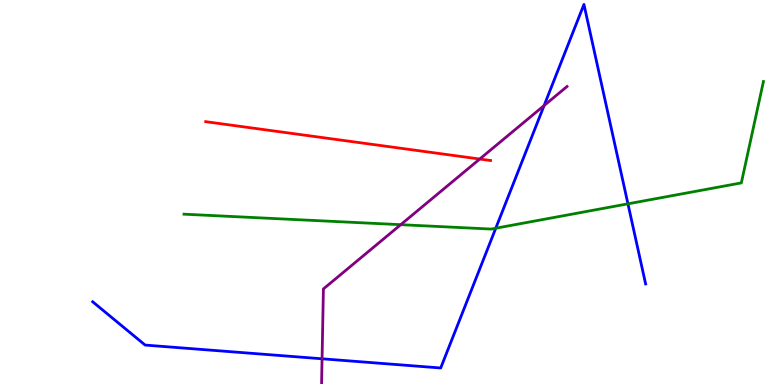[{'lines': ['blue', 'red'], 'intersections': []}, {'lines': ['green', 'red'], 'intersections': []}, {'lines': ['purple', 'red'], 'intersections': [{'x': 6.19, 'y': 5.87}]}, {'lines': ['blue', 'green'], 'intersections': [{'x': 6.4, 'y': 4.07}, {'x': 8.1, 'y': 4.71}]}, {'lines': ['blue', 'purple'], 'intersections': [{'x': 4.16, 'y': 0.681}, {'x': 7.02, 'y': 7.26}]}, {'lines': ['green', 'purple'], 'intersections': [{'x': 5.17, 'y': 4.16}]}]